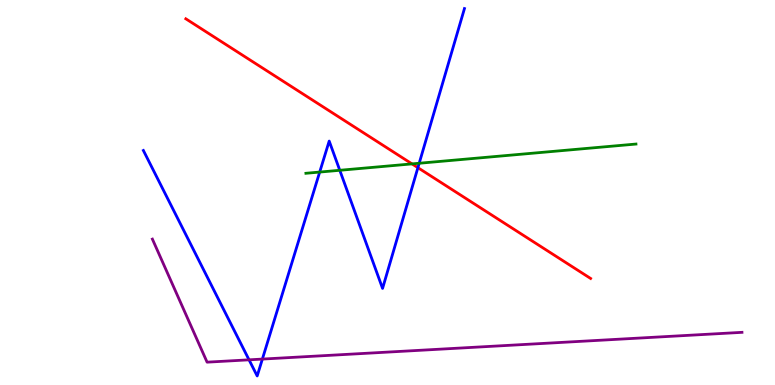[{'lines': ['blue', 'red'], 'intersections': [{'x': 5.39, 'y': 5.64}]}, {'lines': ['green', 'red'], 'intersections': [{'x': 5.32, 'y': 5.74}]}, {'lines': ['purple', 'red'], 'intersections': []}, {'lines': ['blue', 'green'], 'intersections': [{'x': 4.13, 'y': 5.53}, {'x': 4.38, 'y': 5.58}, {'x': 5.41, 'y': 5.76}]}, {'lines': ['blue', 'purple'], 'intersections': [{'x': 3.21, 'y': 0.654}, {'x': 3.39, 'y': 0.673}]}, {'lines': ['green', 'purple'], 'intersections': []}]